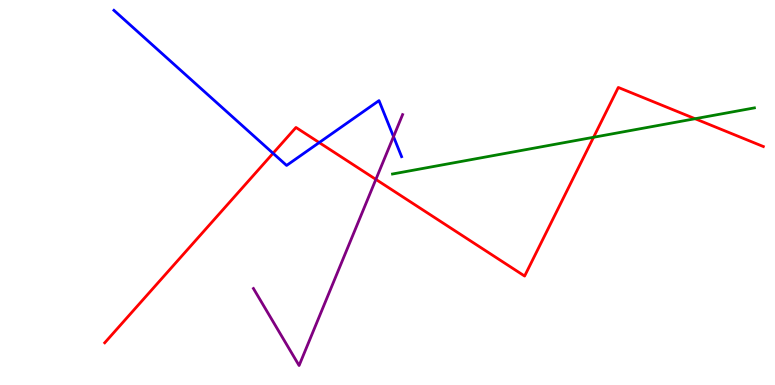[{'lines': ['blue', 'red'], 'intersections': [{'x': 3.52, 'y': 6.02}, {'x': 4.12, 'y': 6.3}]}, {'lines': ['green', 'red'], 'intersections': [{'x': 7.66, 'y': 6.43}, {'x': 8.97, 'y': 6.92}]}, {'lines': ['purple', 'red'], 'intersections': [{'x': 4.85, 'y': 5.34}]}, {'lines': ['blue', 'green'], 'intersections': []}, {'lines': ['blue', 'purple'], 'intersections': [{'x': 5.08, 'y': 6.45}]}, {'lines': ['green', 'purple'], 'intersections': []}]